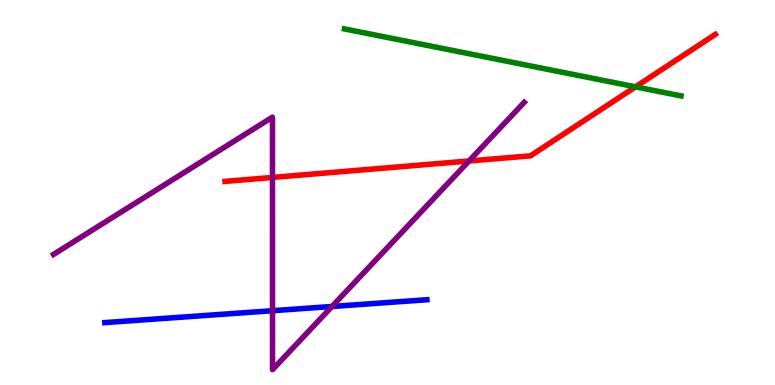[{'lines': ['blue', 'red'], 'intersections': []}, {'lines': ['green', 'red'], 'intersections': [{'x': 8.2, 'y': 7.74}]}, {'lines': ['purple', 'red'], 'intersections': [{'x': 3.52, 'y': 5.39}, {'x': 6.05, 'y': 5.82}]}, {'lines': ['blue', 'green'], 'intersections': []}, {'lines': ['blue', 'purple'], 'intersections': [{'x': 3.52, 'y': 1.93}, {'x': 4.28, 'y': 2.04}]}, {'lines': ['green', 'purple'], 'intersections': []}]